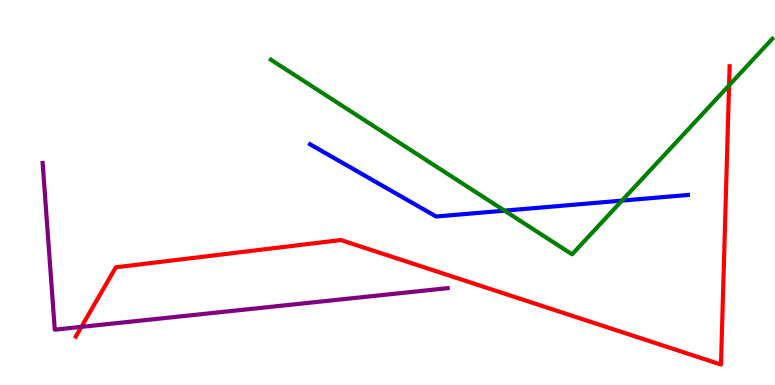[{'lines': ['blue', 'red'], 'intersections': []}, {'lines': ['green', 'red'], 'intersections': [{'x': 9.41, 'y': 7.78}]}, {'lines': ['purple', 'red'], 'intersections': [{'x': 1.05, 'y': 1.51}]}, {'lines': ['blue', 'green'], 'intersections': [{'x': 6.51, 'y': 4.53}, {'x': 8.03, 'y': 4.79}]}, {'lines': ['blue', 'purple'], 'intersections': []}, {'lines': ['green', 'purple'], 'intersections': []}]